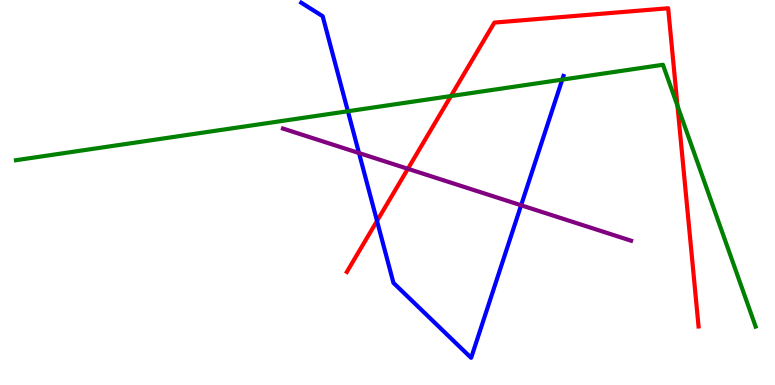[{'lines': ['blue', 'red'], 'intersections': [{'x': 4.86, 'y': 4.26}]}, {'lines': ['green', 'red'], 'intersections': [{'x': 5.82, 'y': 7.51}, {'x': 8.74, 'y': 7.25}]}, {'lines': ['purple', 'red'], 'intersections': [{'x': 5.26, 'y': 5.62}]}, {'lines': ['blue', 'green'], 'intersections': [{'x': 4.49, 'y': 7.11}, {'x': 7.25, 'y': 7.93}]}, {'lines': ['blue', 'purple'], 'intersections': [{'x': 4.63, 'y': 6.02}, {'x': 6.72, 'y': 4.67}]}, {'lines': ['green', 'purple'], 'intersections': []}]